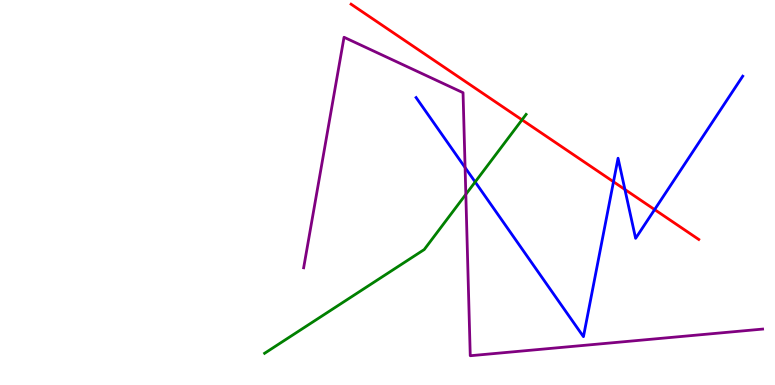[{'lines': ['blue', 'red'], 'intersections': [{'x': 7.92, 'y': 5.28}, {'x': 8.06, 'y': 5.08}, {'x': 8.45, 'y': 4.56}]}, {'lines': ['green', 'red'], 'intersections': [{'x': 6.74, 'y': 6.89}]}, {'lines': ['purple', 'red'], 'intersections': []}, {'lines': ['blue', 'green'], 'intersections': [{'x': 6.13, 'y': 5.27}]}, {'lines': ['blue', 'purple'], 'intersections': [{'x': 6.0, 'y': 5.65}]}, {'lines': ['green', 'purple'], 'intersections': [{'x': 6.01, 'y': 4.95}]}]